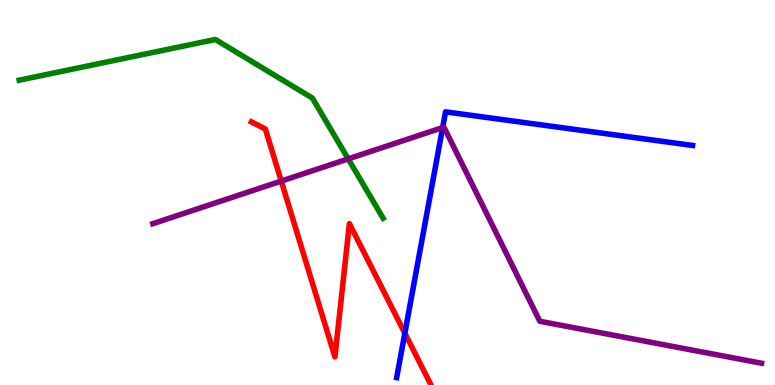[{'lines': ['blue', 'red'], 'intersections': [{'x': 5.22, 'y': 1.35}]}, {'lines': ['green', 'red'], 'intersections': []}, {'lines': ['purple', 'red'], 'intersections': [{'x': 3.63, 'y': 5.3}]}, {'lines': ['blue', 'green'], 'intersections': []}, {'lines': ['blue', 'purple'], 'intersections': [{'x': 5.71, 'y': 6.69}]}, {'lines': ['green', 'purple'], 'intersections': [{'x': 4.49, 'y': 5.87}]}]